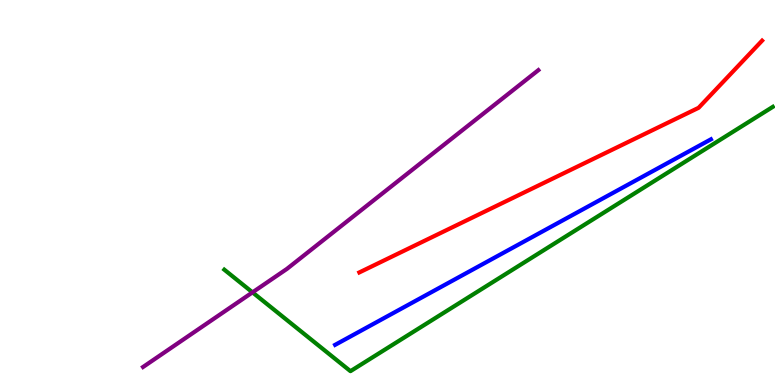[{'lines': ['blue', 'red'], 'intersections': []}, {'lines': ['green', 'red'], 'intersections': []}, {'lines': ['purple', 'red'], 'intersections': []}, {'lines': ['blue', 'green'], 'intersections': []}, {'lines': ['blue', 'purple'], 'intersections': []}, {'lines': ['green', 'purple'], 'intersections': [{'x': 3.26, 'y': 2.41}]}]